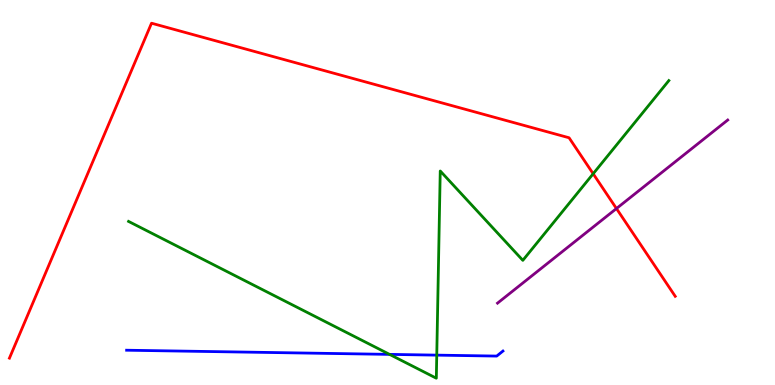[{'lines': ['blue', 'red'], 'intersections': []}, {'lines': ['green', 'red'], 'intersections': [{'x': 7.65, 'y': 5.49}]}, {'lines': ['purple', 'red'], 'intersections': [{'x': 7.95, 'y': 4.58}]}, {'lines': ['blue', 'green'], 'intersections': [{'x': 5.03, 'y': 0.795}, {'x': 5.64, 'y': 0.776}]}, {'lines': ['blue', 'purple'], 'intersections': []}, {'lines': ['green', 'purple'], 'intersections': []}]